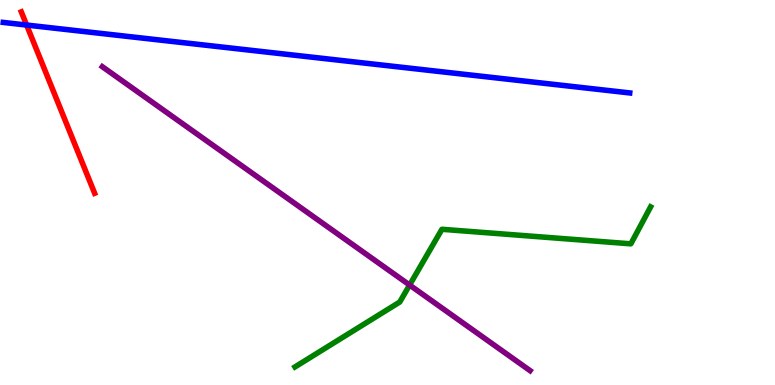[{'lines': ['blue', 'red'], 'intersections': [{'x': 0.344, 'y': 9.35}]}, {'lines': ['green', 'red'], 'intersections': []}, {'lines': ['purple', 'red'], 'intersections': []}, {'lines': ['blue', 'green'], 'intersections': []}, {'lines': ['blue', 'purple'], 'intersections': []}, {'lines': ['green', 'purple'], 'intersections': [{'x': 5.29, 'y': 2.6}]}]